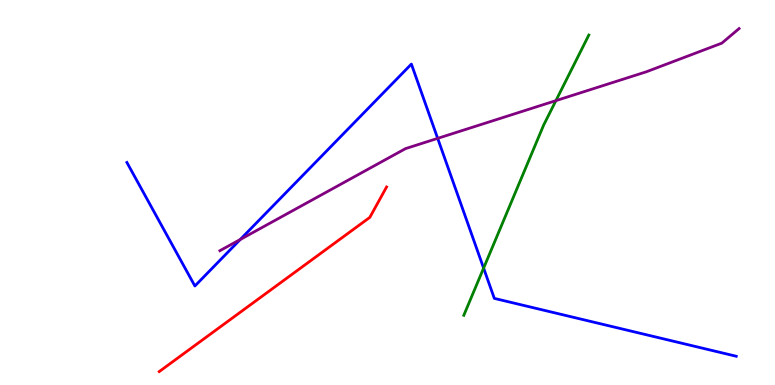[{'lines': ['blue', 'red'], 'intersections': []}, {'lines': ['green', 'red'], 'intersections': []}, {'lines': ['purple', 'red'], 'intersections': []}, {'lines': ['blue', 'green'], 'intersections': [{'x': 6.24, 'y': 3.04}]}, {'lines': ['blue', 'purple'], 'intersections': [{'x': 3.1, 'y': 3.78}, {'x': 5.65, 'y': 6.41}]}, {'lines': ['green', 'purple'], 'intersections': [{'x': 7.17, 'y': 7.39}]}]